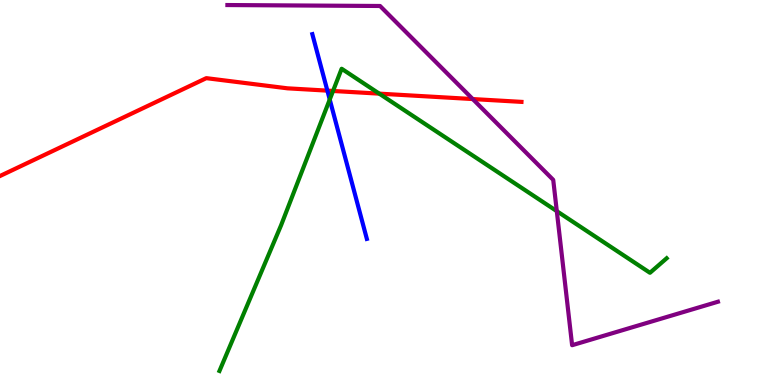[{'lines': ['blue', 'red'], 'intersections': [{'x': 4.22, 'y': 7.65}]}, {'lines': ['green', 'red'], 'intersections': [{'x': 4.3, 'y': 7.64}, {'x': 4.89, 'y': 7.57}]}, {'lines': ['purple', 'red'], 'intersections': [{'x': 6.1, 'y': 7.43}]}, {'lines': ['blue', 'green'], 'intersections': [{'x': 4.25, 'y': 7.42}]}, {'lines': ['blue', 'purple'], 'intersections': []}, {'lines': ['green', 'purple'], 'intersections': [{'x': 7.18, 'y': 4.52}]}]